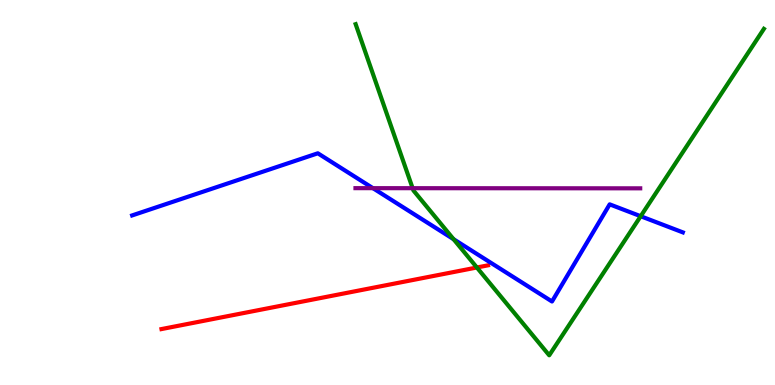[{'lines': ['blue', 'red'], 'intersections': []}, {'lines': ['green', 'red'], 'intersections': [{'x': 6.15, 'y': 3.05}]}, {'lines': ['purple', 'red'], 'intersections': []}, {'lines': ['blue', 'green'], 'intersections': [{'x': 5.85, 'y': 3.79}, {'x': 8.27, 'y': 4.38}]}, {'lines': ['blue', 'purple'], 'intersections': [{'x': 4.81, 'y': 5.11}]}, {'lines': ['green', 'purple'], 'intersections': [{'x': 5.32, 'y': 5.11}]}]